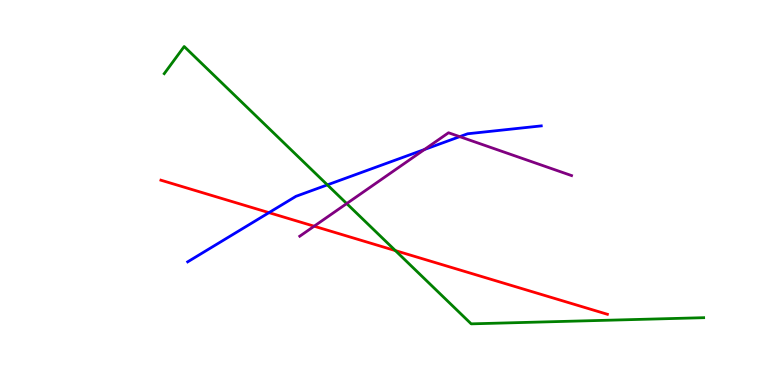[{'lines': ['blue', 'red'], 'intersections': [{'x': 3.47, 'y': 4.48}]}, {'lines': ['green', 'red'], 'intersections': [{'x': 5.1, 'y': 3.49}]}, {'lines': ['purple', 'red'], 'intersections': [{'x': 4.05, 'y': 4.12}]}, {'lines': ['blue', 'green'], 'intersections': [{'x': 4.22, 'y': 5.2}]}, {'lines': ['blue', 'purple'], 'intersections': [{'x': 5.48, 'y': 6.12}, {'x': 5.93, 'y': 6.45}]}, {'lines': ['green', 'purple'], 'intersections': [{'x': 4.47, 'y': 4.71}]}]